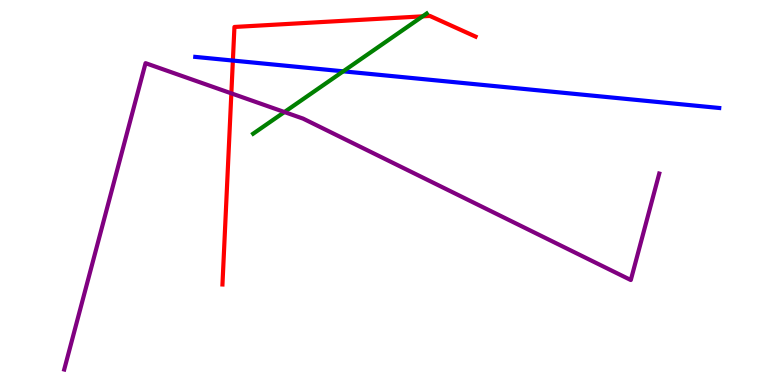[{'lines': ['blue', 'red'], 'intersections': [{'x': 3.0, 'y': 8.43}]}, {'lines': ['green', 'red'], 'intersections': [{'x': 5.45, 'y': 9.58}]}, {'lines': ['purple', 'red'], 'intersections': [{'x': 2.99, 'y': 7.58}]}, {'lines': ['blue', 'green'], 'intersections': [{'x': 4.43, 'y': 8.15}]}, {'lines': ['blue', 'purple'], 'intersections': []}, {'lines': ['green', 'purple'], 'intersections': [{'x': 3.67, 'y': 7.09}]}]